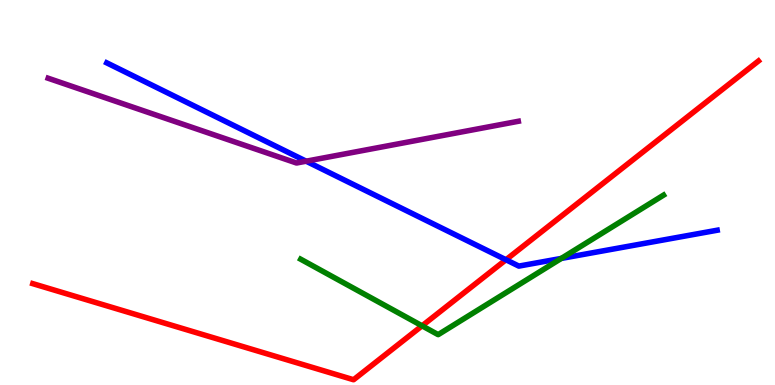[{'lines': ['blue', 'red'], 'intersections': [{'x': 6.53, 'y': 3.25}]}, {'lines': ['green', 'red'], 'intersections': [{'x': 5.45, 'y': 1.54}]}, {'lines': ['purple', 'red'], 'intersections': []}, {'lines': ['blue', 'green'], 'intersections': [{'x': 7.24, 'y': 3.29}]}, {'lines': ['blue', 'purple'], 'intersections': [{'x': 3.95, 'y': 5.81}]}, {'lines': ['green', 'purple'], 'intersections': []}]